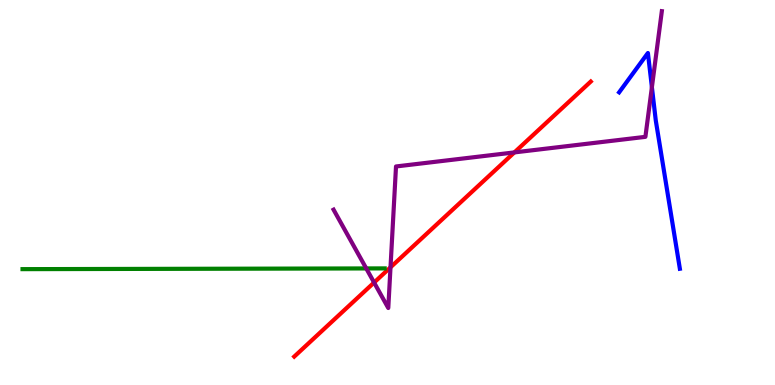[{'lines': ['blue', 'red'], 'intersections': []}, {'lines': ['green', 'red'], 'intersections': []}, {'lines': ['purple', 'red'], 'intersections': [{'x': 4.83, 'y': 2.66}, {'x': 5.04, 'y': 3.06}, {'x': 6.64, 'y': 6.04}]}, {'lines': ['blue', 'green'], 'intersections': []}, {'lines': ['blue', 'purple'], 'intersections': [{'x': 8.41, 'y': 7.74}]}, {'lines': ['green', 'purple'], 'intersections': [{'x': 4.73, 'y': 3.03}]}]